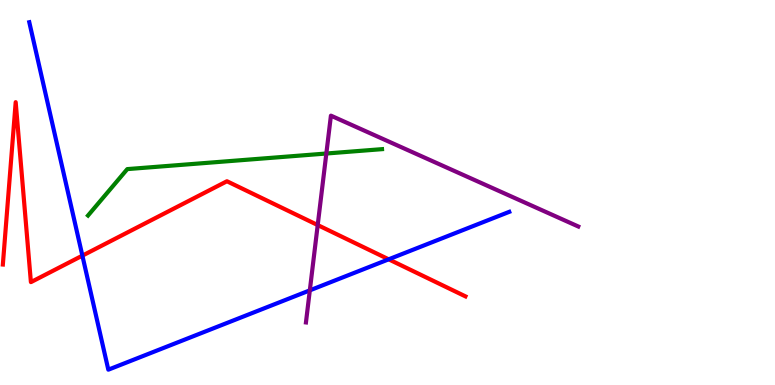[{'lines': ['blue', 'red'], 'intersections': [{'x': 1.06, 'y': 3.36}, {'x': 5.02, 'y': 3.26}]}, {'lines': ['green', 'red'], 'intersections': []}, {'lines': ['purple', 'red'], 'intersections': [{'x': 4.1, 'y': 4.15}]}, {'lines': ['blue', 'green'], 'intersections': []}, {'lines': ['blue', 'purple'], 'intersections': [{'x': 4.0, 'y': 2.46}]}, {'lines': ['green', 'purple'], 'intersections': [{'x': 4.21, 'y': 6.01}]}]